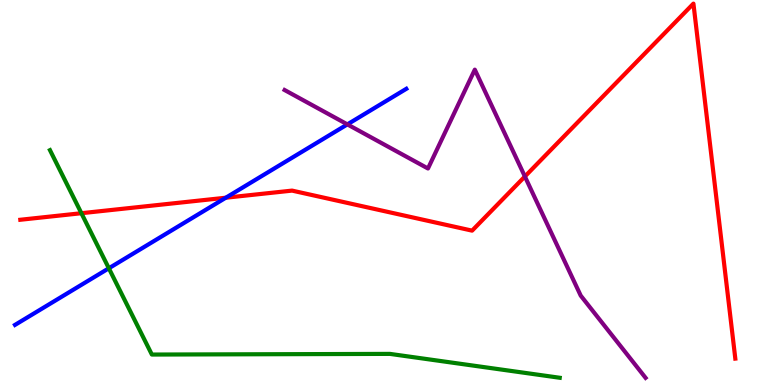[{'lines': ['blue', 'red'], 'intersections': [{'x': 2.91, 'y': 4.86}]}, {'lines': ['green', 'red'], 'intersections': [{'x': 1.05, 'y': 4.46}]}, {'lines': ['purple', 'red'], 'intersections': [{'x': 6.77, 'y': 5.42}]}, {'lines': ['blue', 'green'], 'intersections': [{'x': 1.4, 'y': 3.03}]}, {'lines': ['blue', 'purple'], 'intersections': [{'x': 4.48, 'y': 6.77}]}, {'lines': ['green', 'purple'], 'intersections': []}]